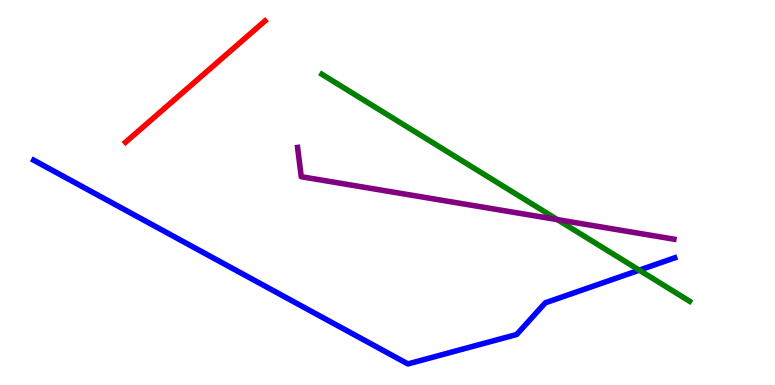[{'lines': ['blue', 'red'], 'intersections': []}, {'lines': ['green', 'red'], 'intersections': []}, {'lines': ['purple', 'red'], 'intersections': []}, {'lines': ['blue', 'green'], 'intersections': [{'x': 8.25, 'y': 2.98}]}, {'lines': ['blue', 'purple'], 'intersections': []}, {'lines': ['green', 'purple'], 'intersections': [{'x': 7.19, 'y': 4.29}]}]